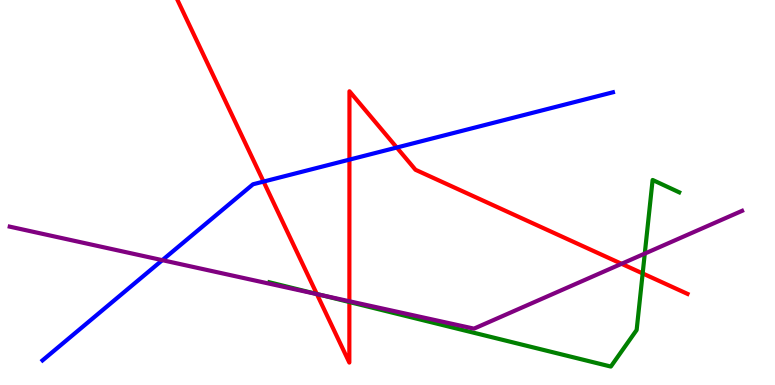[{'lines': ['blue', 'red'], 'intersections': [{'x': 3.4, 'y': 5.28}, {'x': 4.51, 'y': 5.85}, {'x': 5.12, 'y': 6.17}]}, {'lines': ['green', 'red'], 'intersections': [{'x': 4.09, 'y': 2.36}, {'x': 4.51, 'y': 2.16}, {'x': 8.29, 'y': 2.9}]}, {'lines': ['purple', 'red'], 'intersections': [{'x': 4.09, 'y': 2.36}, {'x': 4.51, 'y': 2.18}, {'x': 8.02, 'y': 3.15}]}, {'lines': ['blue', 'green'], 'intersections': []}, {'lines': ['blue', 'purple'], 'intersections': [{'x': 2.09, 'y': 3.24}]}, {'lines': ['green', 'purple'], 'intersections': [{'x': 4.14, 'y': 2.34}, {'x': 8.32, 'y': 3.41}]}]